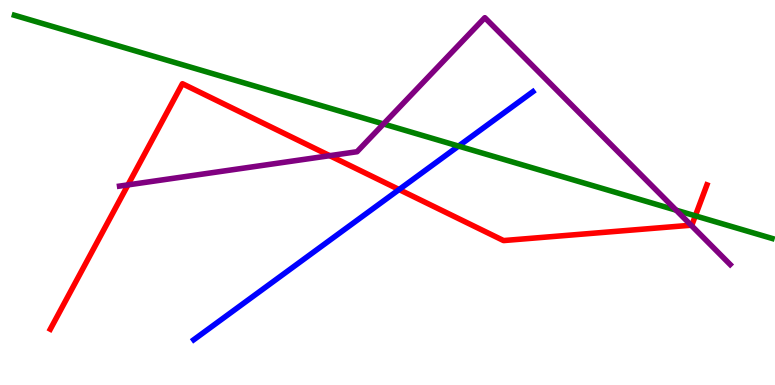[{'lines': ['blue', 'red'], 'intersections': [{'x': 5.15, 'y': 5.08}]}, {'lines': ['green', 'red'], 'intersections': [{'x': 8.97, 'y': 4.39}]}, {'lines': ['purple', 'red'], 'intersections': [{'x': 1.65, 'y': 5.2}, {'x': 4.25, 'y': 5.96}, {'x': 8.92, 'y': 4.15}]}, {'lines': ['blue', 'green'], 'intersections': [{'x': 5.92, 'y': 6.21}]}, {'lines': ['blue', 'purple'], 'intersections': []}, {'lines': ['green', 'purple'], 'intersections': [{'x': 4.95, 'y': 6.78}, {'x': 8.72, 'y': 4.54}]}]